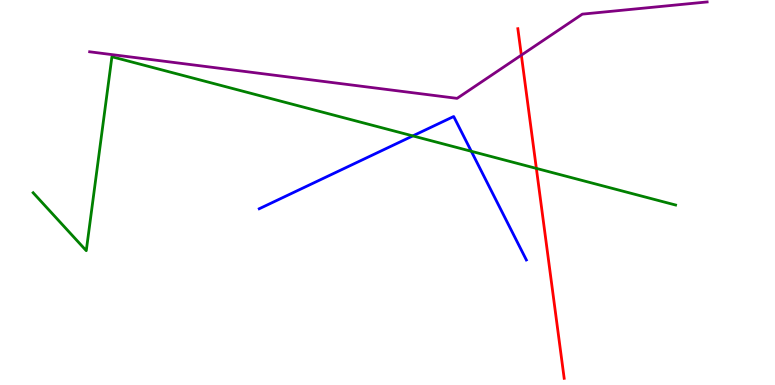[{'lines': ['blue', 'red'], 'intersections': []}, {'lines': ['green', 'red'], 'intersections': [{'x': 6.92, 'y': 5.63}]}, {'lines': ['purple', 'red'], 'intersections': [{'x': 6.73, 'y': 8.57}]}, {'lines': ['blue', 'green'], 'intersections': [{'x': 5.33, 'y': 6.47}, {'x': 6.08, 'y': 6.07}]}, {'lines': ['blue', 'purple'], 'intersections': []}, {'lines': ['green', 'purple'], 'intersections': []}]